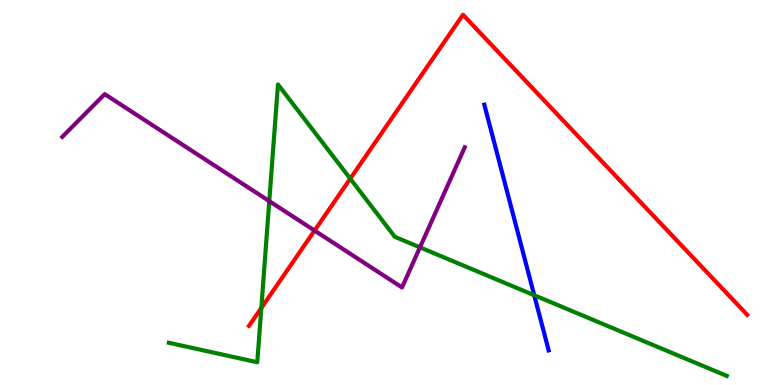[{'lines': ['blue', 'red'], 'intersections': []}, {'lines': ['green', 'red'], 'intersections': [{'x': 3.37, 'y': 2.0}, {'x': 4.52, 'y': 5.36}]}, {'lines': ['purple', 'red'], 'intersections': [{'x': 4.06, 'y': 4.01}]}, {'lines': ['blue', 'green'], 'intersections': [{'x': 6.89, 'y': 2.33}]}, {'lines': ['blue', 'purple'], 'intersections': []}, {'lines': ['green', 'purple'], 'intersections': [{'x': 3.47, 'y': 4.78}, {'x': 5.42, 'y': 3.58}]}]